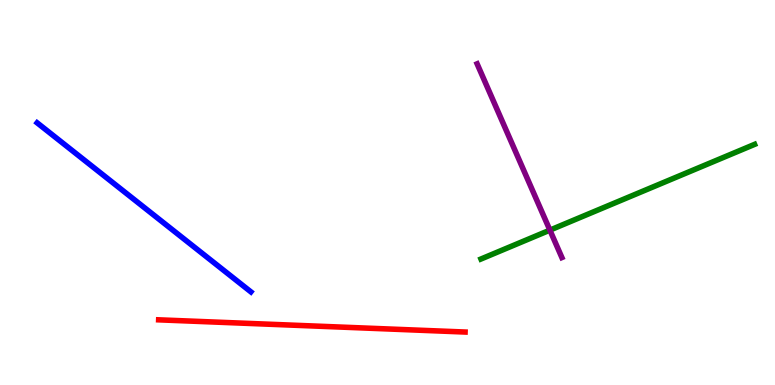[{'lines': ['blue', 'red'], 'intersections': []}, {'lines': ['green', 'red'], 'intersections': []}, {'lines': ['purple', 'red'], 'intersections': []}, {'lines': ['blue', 'green'], 'intersections': []}, {'lines': ['blue', 'purple'], 'intersections': []}, {'lines': ['green', 'purple'], 'intersections': [{'x': 7.1, 'y': 4.02}]}]